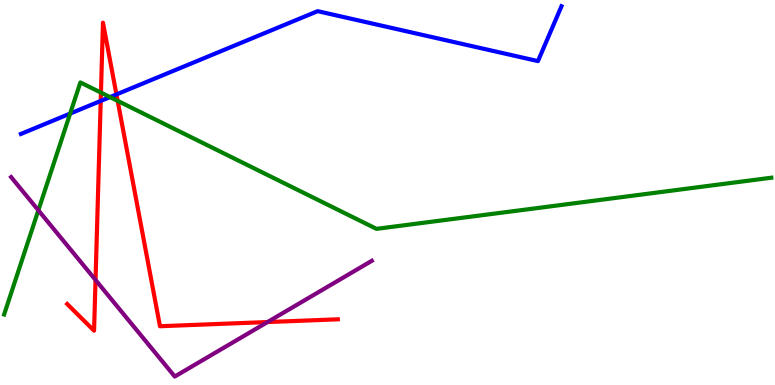[{'lines': ['blue', 'red'], 'intersections': [{'x': 1.3, 'y': 7.38}, {'x': 1.5, 'y': 7.55}]}, {'lines': ['green', 'red'], 'intersections': [{'x': 1.3, 'y': 7.59}, {'x': 1.52, 'y': 7.38}]}, {'lines': ['purple', 'red'], 'intersections': [{'x': 1.23, 'y': 2.73}, {'x': 3.45, 'y': 1.64}]}, {'lines': ['blue', 'green'], 'intersections': [{'x': 0.905, 'y': 7.05}, {'x': 1.42, 'y': 7.48}]}, {'lines': ['blue', 'purple'], 'intersections': []}, {'lines': ['green', 'purple'], 'intersections': [{'x': 0.495, 'y': 4.54}]}]